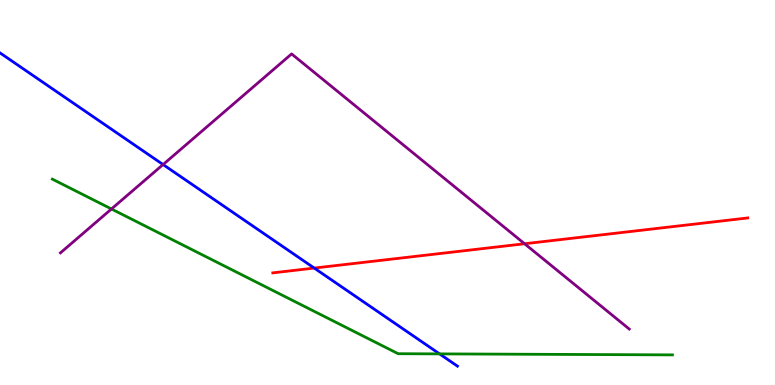[{'lines': ['blue', 'red'], 'intersections': [{'x': 4.05, 'y': 3.04}]}, {'lines': ['green', 'red'], 'intersections': []}, {'lines': ['purple', 'red'], 'intersections': [{'x': 6.77, 'y': 3.67}]}, {'lines': ['blue', 'green'], 'intersections': [{'x': 5.67, 'y': 0.808}]}, {'lines': ['blue', 'purple'], 'intersections': [{'x': 2.1, 'y': 5.73}]}, {'lines': ['green', 'purple'], 'intersections': [{'x': 1.44, 'y': 4.57}]}]